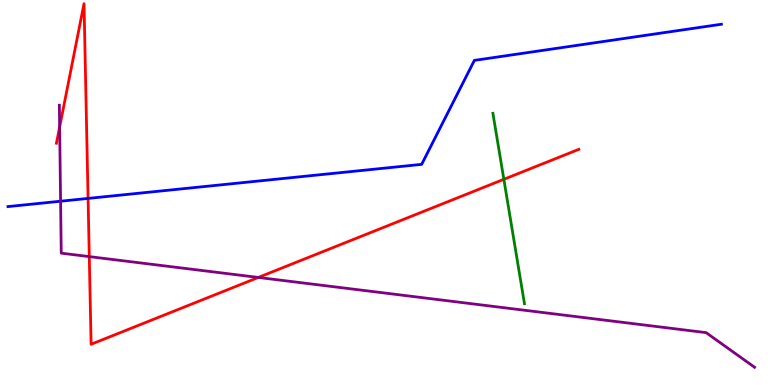[{'lines': ['blue', 'red'], 'intersections': [{'x': 1.14, 'y': 4.85}]}, {'lines': ['green', 'red'], 'intersections': [{'x': 6.5, 'y': 5.34}]}, {'lines': ['purple', 'red'], 'intersections': [{'x': 0.77, 'y': 6.7}, {'x': 1.15, 'y': 3.33}, {'x': 3.33, 'y': 2.79}]}, {'lines': ['blue', 'green'], 'intersections': []}, {'lines': ['blue', 'purple'], 'intersections': [{'x': 0.782, 'y': 4.77}]}, {'lines': ['green', 'purple'], 'intersections': []}]